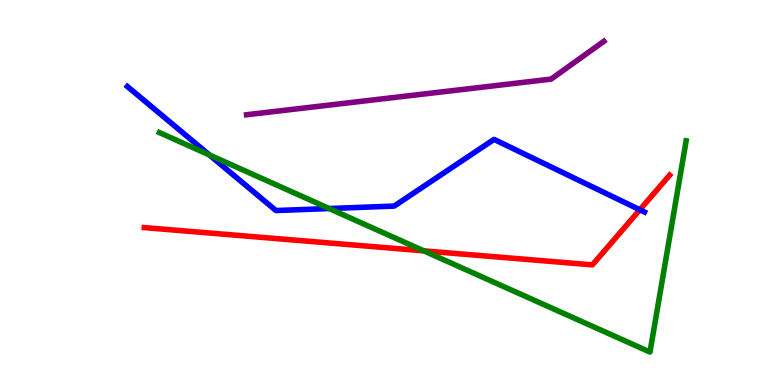[{'lines': ['blue', 'red'], 'intersections': [{'x': 8.26, 'y': 4.55}]}, {'lines': ['green', 'red'], 'intersections': [{'x': 5.47, 'y': 3.48}]}, {'lines': ['purple', 'red'], 'intersections': []}, {'lines': ['blue', 'green'], 'intersections': [{'x': 2.7, 'y': 5.98}, {'x': 4.25, 'y': 4.58}]}, {'lines': ['blue', 'purple'], 'intersections': []}, {'lines': ['green', 'purple'], 'intersections': []}]